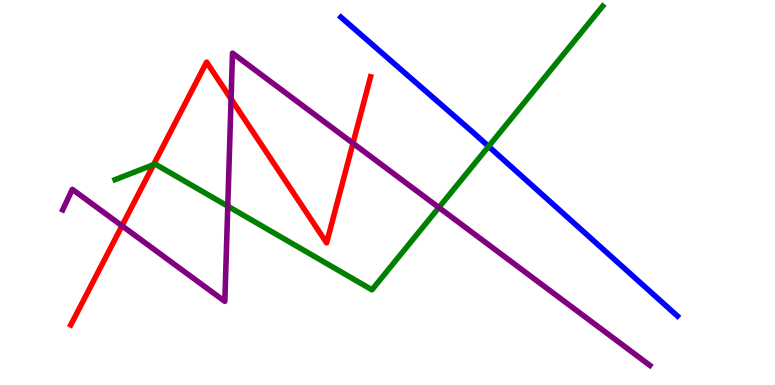[{'lines': ['blue', 'red'], 'intersections': []}, {'lines': ['green', 'red'], 'intersections': [{'x': 1.98, 'y': 5.72}]}, {'lines': ['purple', 'red'], 'intersections': [{'x': 1.57, 'y': 4.13}, {'x': 2.98, 'y': 7.43}, {'x': 4.55, 'y': 6.28}]}, {'lines': ['blue', 'green'], 'intersections': [{'x': 6.3, 'y': 6.2}]}, {'lines': ['blue', 'purple'], 'intersections': []}, {'lines': ['green', 'purple'], 'intersections': [{'x': 2.94, 'y': 4.64}, {'x': 5.66, 'y': 4.61}]}]